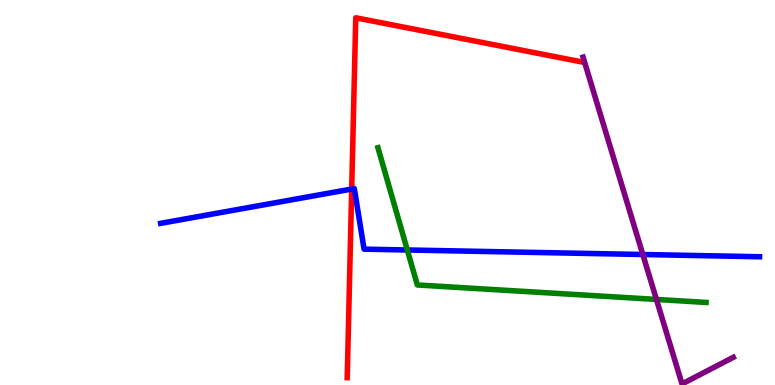[{'lines': ['blue', 'red'], 'intersections': [{'x': 4.54, 'y': 5.09}]}, {'lines': ['green', 'red'], 'intersections': []}, {'lines': ['purple', 'red'], 'intersections': []}, {'lines': ['blue', 'green'], 'intersections': [{'x': 5.26, 'y': 3.51}]}, {'lines': ['blue', 'purple'], 'intersections': [{'x': 8.29, 'y': 3.39}]}, {'lines': ['green', 'purple'], 'intersections': [{'x': 8.47, 'y': 2.22}]}]